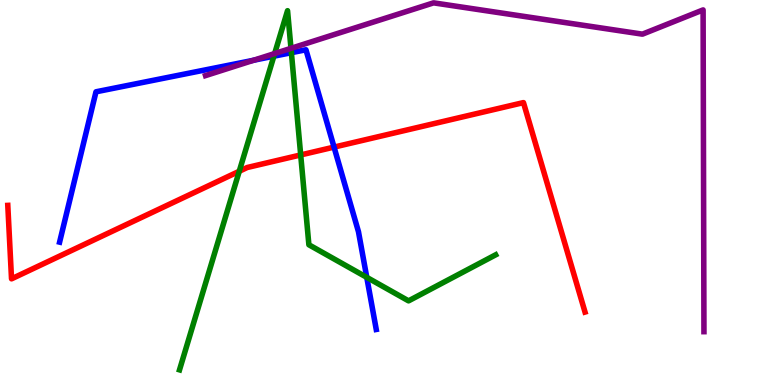[{'lines': ['blue', 'red'], 'intersections': [{'x': 4.31, 'y': 6.18}]}, {'lines': ['green', 'red'], 'intersections': [{'x': 3.09, 'y': 5.55}, {'x': 3.88, 'y': 5.98}]}, {'lines': ['purple', 'red'], 'intersections': []}, {'lines': ['blue', 'green'], 'intersections': [{'x': 3.53, 'y': 8.54}, {'x': 3.76, 'y': 8.63}, {'x': 4.73, 'y': 2.8}]}, {'lines': ['blue', 'purple'], 'intersections': [{'x': 3.27, 'y': 8.44}]}, {'lines': ['green', 'purple'], 'intersections': [{'x': 3.54, 'y': 8.61}, {'x': 3.75, 'y': 8.74}]}]